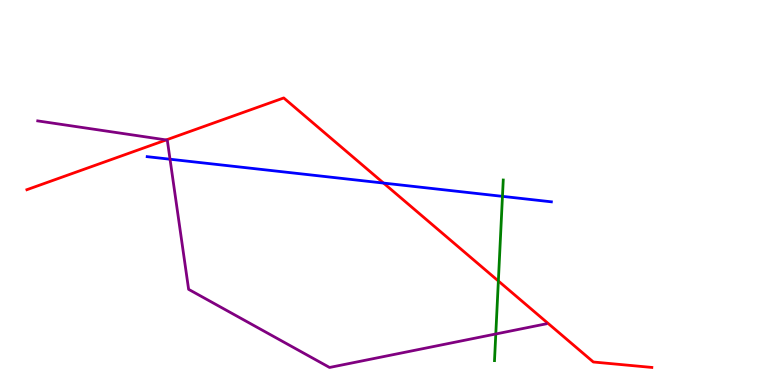[{'lines': ['blue', 'red'], 'intersections': [{'x': 4.95, 'y': 5.24}]}, {'lines': ['green', 'red'], 'intersections': [{'x': 6.43, 'y': 2.7}]}, {'lines': ['purple', 'red'], 'intersections': [{'x': 2.14, 'y': 6.37}]}, {'lines': ['blue', 'green'], 'intersections': [{'x': 6.48, 'y': 4.9}]}, {'lines': ['blue', 'purple'], 'intersections': [{'x': 2.19, 'y': 5.86}]}, {'lines': ['green', 'purple'], 'intersections': [{'x': 6.4, 'y': 1.33}]}]